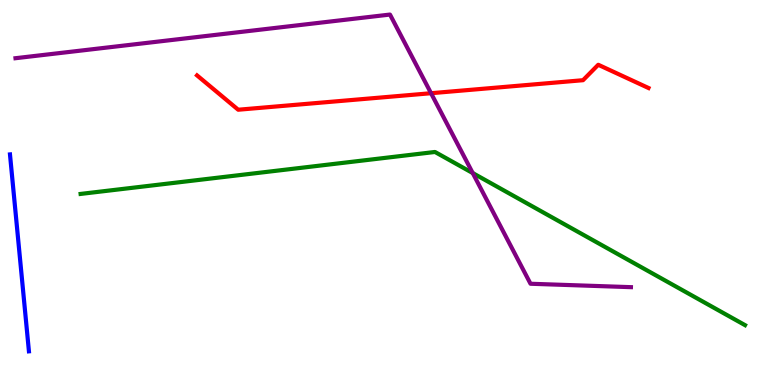[{'lines': ['blue', 'red'], 'intersections': []}, {'lines': ['green', 'red'], 'intersections': []}, {'lines': ['purple', 'red'], 'intersections': [{'x': 5.56, 'y': 7.58}]}, {'lines': ['blue', 'green'], 'intersections': []}, {'lines': ['blue', 'purple'], 'intersections': []}, {'lines': ['green', 'purple'], 'intersections': [{'x': 6.1, 'y': 5.5}]}]